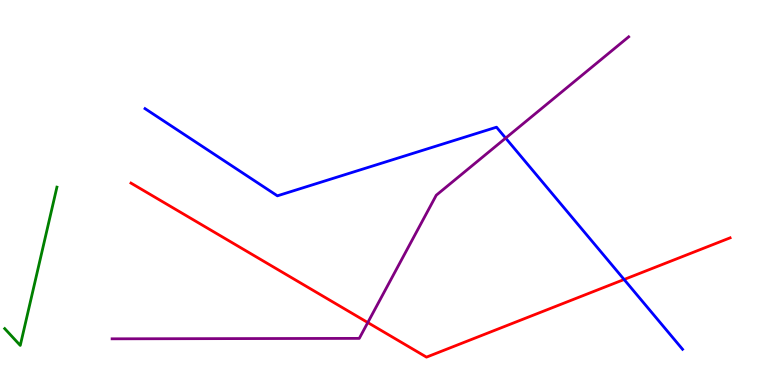[{'lines': ['blue', 'red'], 'intersections': [{'x': 8.05, 'y': 2.74}]}, {'lines': ['green', 'red'], 'intersections': []}, {'lines': ['purple', 'red'], 'intersections': [{'x': 4.75, 'y': 1.62}]}, {'lines': ['blue', 'green'], 'intersections': []}, {'lines': ['blue', 'purple'], 'intersections': [{'x': 6.52, 'y': 6.41}]}, {'lines': ['green', 'purple'], 'intersections': []}]